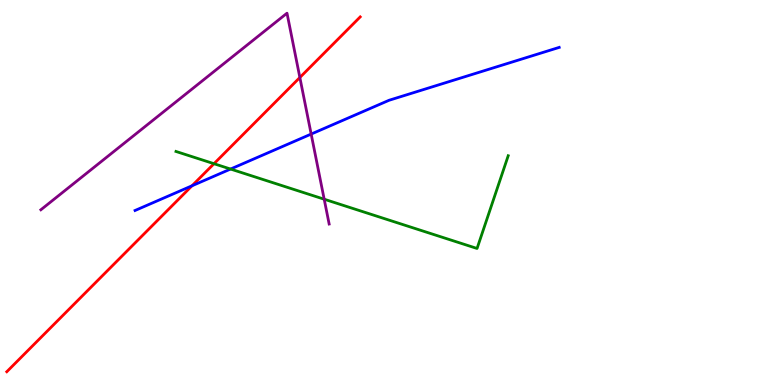[{'lines': ['blue', 'red'], 'intersections': [{'x': 2.48, 'y': 5.17}]}, {'lines': ['green', 'red'], 'intersections': [{'x': 2.76, 'y': 5.75}]}, {'lines': ['purple', 'red'], 'intersections': [{'x': 3.87, 'y': 7.99}]}, {'lines': ['blue', 'green'], 'intersections': [{'x': 2.97, 'y': 5.61}]}, {'lines': ['blue', 'purple'], 'intersections': [{'x': 4.02, 'y': 6.52}]}, {'lines': ['green', 'purple'], 'intersections': [{'x': 4.18, 'y': 4.83}]}]